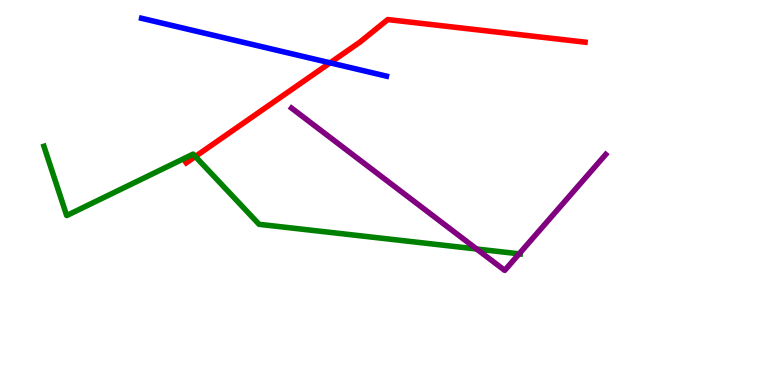[{'lines': ['blue', 'red'], 'intersections': [{'x': 4.26, 'y': 8.37}]}, {'lines': ['green', 'red'], 'intersections': [{'x': 2.52, 'y': 5.93}]}, {'lines': ['purple', 'red'], 'intersections': []}, {'lines': ['blue', 'green'], 'intersections': []}, {'lines': ['blue', 'purple'], 'intersections': []}, {'lines': ['green', 'purple'], 'intersections': [{'x': 6.15, 'y': 3.53}, {'x': 6.7, 'y': 3.41}]}]